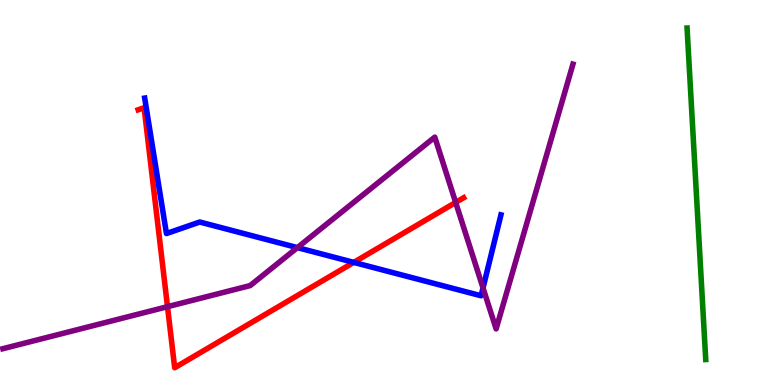[{'lines': ['blue', 'red'], 'intersections': [{'x': 4.56, 'y': 3.18}]}, {'lines': ['green', 'red'], 'intersections': []}, {'lines': ['purple', 'red'], 'intersections': [{'x': 2.16, 'y': 2.03}, {'x': 5.88, 'y': 4.74}]}, {'lines': ['blue', 'green'], 'intersections': []}, {'lines': ['blue', 'purple'], 'intersections': [{'x': 3.84, 'y': 3.57}, {'x': 6.23, 'y': 2.52}]}, {'lines': ['green', 'purple'], 'intersections': []}]